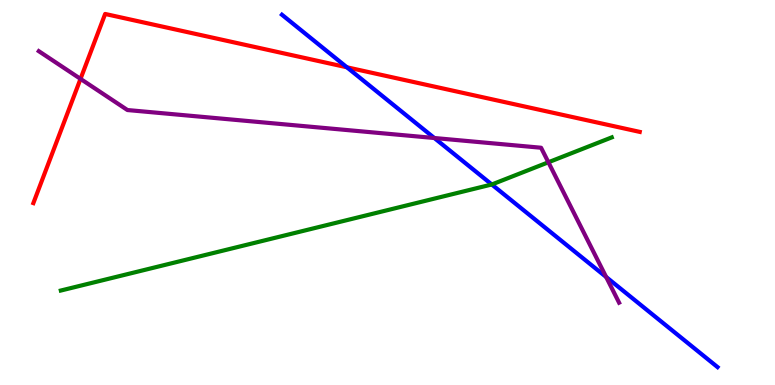[{'lines': ['blue', 'red'], 'intersections': [{'x': 4.48, 'y': 8.25}]}, {'lines': ['green', 'red'], 'intersections': []}, {'lines': ['purple', 'red'], 'intersections': [{'x': 1.04, 'y': 7.95}]}, {'lines': ['blue', 'green'], 'intersections': [{'x': 6.35, 'y': 5.21}]}, {'lines': ['blue', 'purple'], 'intersections': [{'x': 5.6, 'y': 6.42}, {'x': 7.82, 'y': 2.81}]}, {'lines': ['green', 'purple'], 'intersections': [{'x': 7.08, 'y': 5.79}]}]